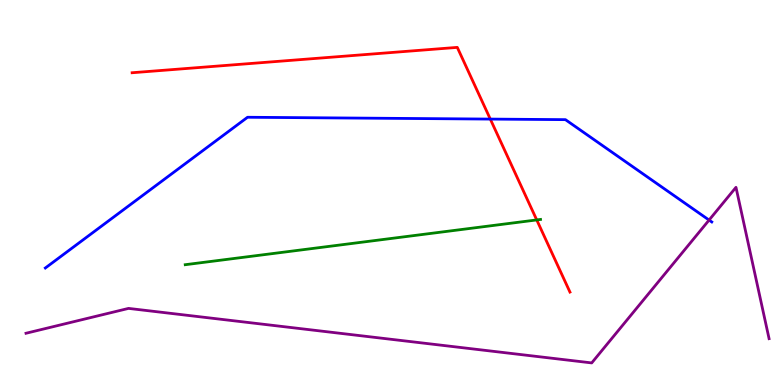[{'lines': ['blue', 'red'], 'intersections': [{'x': 6.33, 'y': 6.91}]}, {'lines': ['green', 'red'], 'intersections': [{'x': 6.93, 'y': 4.29}]}, {'lines': ['purple', 'red'], 'intersections': []}, {'lines': ['blue', 'green'], 'intersections': []}, {'lines': ['blue', 'purple'], 'intersections': [{'x': 9.15, 'y': 4.28}]}, {'lines': ['green', 'purple'], 'intersections': []}]